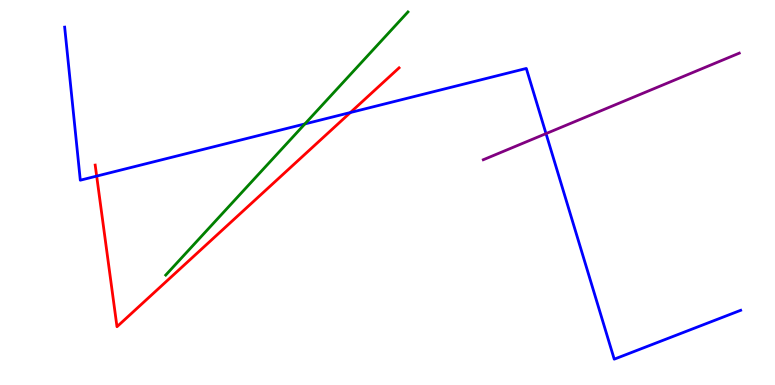[{'lines': ['blue', 'red'], 'intersections': [{'x': 1.25, 'y': 5.43}, {'x': 4.52, 'y': 7.08}]}, {'lines': ['green', 'red'], 'intersections': []}, {'lines': ['purple', 'red'], 'intersections': []}, {'lines': ['blue', 'green'], 'intersections': [{'x': 3.93, 'y': 6.78}]}, {'lines': ['blue', 'purple'], 'intersections': [{'x': 7.05, 'y': 6.53}]}, {'lines': ['green', 'purple'], 'intersections': []}]